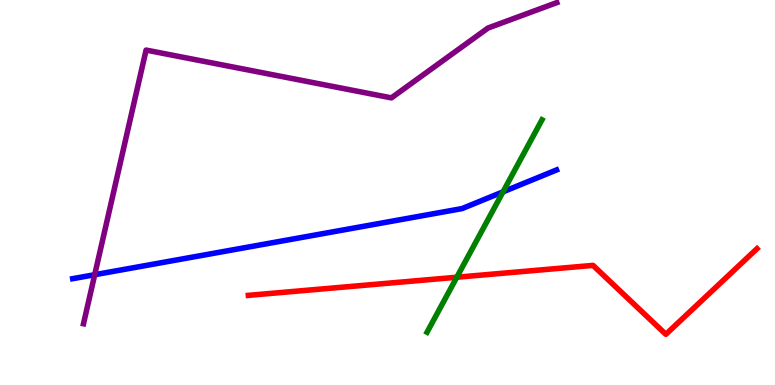[{'lines': ['blue', 'red'], 'intersections': []}, {'lines': ['green', 'red'], 'intersections': [{'x': 5.89, 'y': 2.8}]}, {'lines': ['purple', 'red'], 'intersections': []}, {'lines': ['blue', 'green'], 'intersections': [{'x': 6.49, 'y': 5.02}]}, {'lines': ['blue', 'purple'], 'intersections': [{'x': 1.22, 'y': 2.86}]}, {'lines': ['green', 'purple'], 'intersections': []}]